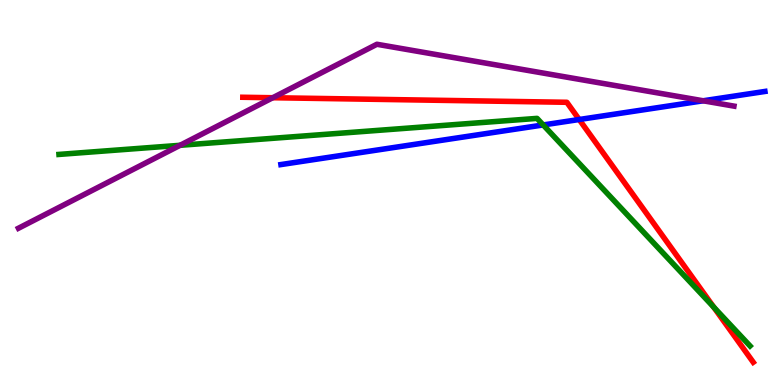[{'lines': ['blue', 'red'], 'intersections': [{'x': 7.47, 'y': 6.9}]}, {'lines': ['green', 'red'], 'intersections': [{'x': 9.21, 'y': 2.02}]}, {'lines': ['purple', 'red'], 'intersections': [{'x': 3.52, 'y': 7.46}]}, {'lines': ['blue', 'green'], 'intersections': [{'x': 7.01, 'y': 6.75}]}, {'lines': ['blue', 'purple'], 'intersections': [{'x': 9.07, 'y': 7.38}]}, {'lines': ['green', 'purple'], 'intersections': [{'x': 2.32, 'y': 6.23}]}]